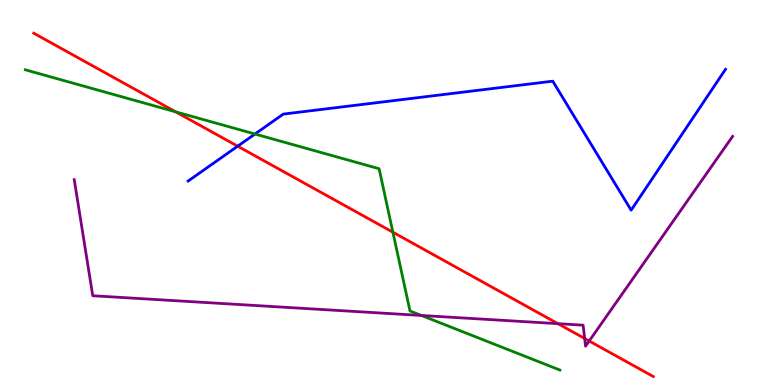[{'lines': ['blue', 'red'], 'intersections': [{'x': 3.07, 'y': 6.2}]}, {'lines': ['green', 'red'], 'intersections': [{'x': 2.27, 'y': 7.09}, {'x': 5.07, 'y': 3.97}]}, {'lines': ['purple', 'red'], 'intersections': [{'x': 7.2, 'y': 1.59}, {'x': 7.54, 'y': 1.21}, {'x': 7.6, 'y': 1.14}]}, {'lines': ['blue', 'green'], 'intersections': [{'x': 3.29, 'y': 6.52}]}, {'lines': ['blue', 'purple'], 'intersections': []}, {'lines': ['green', 'purple'], 'intersections': [{'x': 5.44, 'y': 1.81}]}]